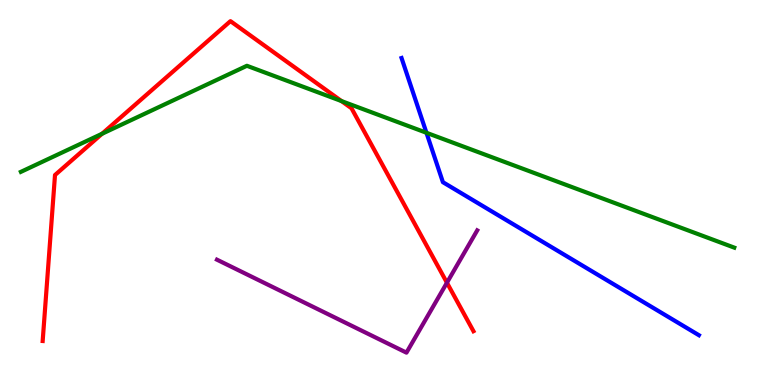[{'lines': ['blue', 'red'], 'intersections': []}, {'lines': ['green', 'red'], 'intersections': [{'x': 1.32, 'y': 6.53}, {'x': 4.41, 'y': 7.37}]}, {'lines': ['purple', 'red'], 'intersections': [{'x': 5.77, 'y': 2.66}]}, {'lines': ['blue', 'green'], 'intersections': [{'x': 5.5, 'y': 6.55}]}, {'lines': ['blue', 'purple'], 'intersections': []}, {'lines': ['green', 'purple'], 'intersections': []}]